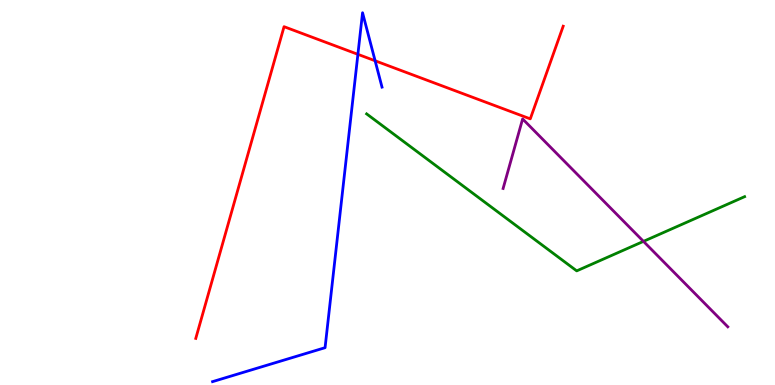[{'lines': ['blue', 'red'], 'intersections': [{'x': 4.62, 'y': 8.59}, {'x': 4.84, 'y': 8.42}]}, {'lines': ['green', 'red'], 'intersections': []}, {'lines': ['purple', 'red'], 'intersections': []}, {'lines': ['blue', 'green'], 'intersections': []}, {'lines': ['blue', 'purple'], 'intersections': []}, {'lines': ['green', 'purple'], 'intersections': [{'x': 8.3, 'y': 3.73}]}]